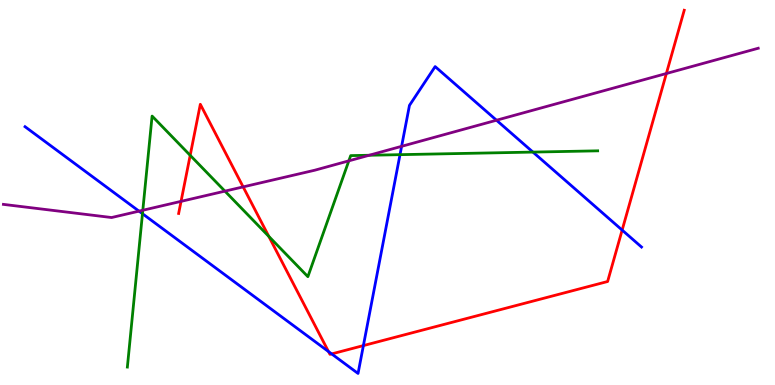[{'lines': ['blue', 'red'], 'intersections': [{'x': 4.24, 'y': 0.869}, {'x': 4.28, 'y': 0.808}, {'x': 4.69, 'y': 1.02}, {'x': 8.03, 'y': 4.02}]}, {'lines': ['green', 'red'], 'intersections': [{'x': 2.45, 'y': 5.97}, {'x': 3.47, 'y': 3.86}]}, {'lines': ['purple', 'red'], 'intersections': [{'x': 2.34, 'y': 4.77}, {'x': 3.14, 'y': 5.15}, {'x': 8.6, 'y': 8.09}]}, {'lines': ['blue', 'green'], 'intersections': [{'x': 1.84, 'y': 4.45}, {'x': 5.16, 'y': 5.98}, {'x': 6.88, 'y': 6.05}]}, {'lines': ['blue', 'purple'], 'intersections': [{'x': 1.79, 'y': 4.52}, {'x': 5.18, 'y': 6.2}, {'x': 6.41, 'y': 6.88}]}, {'lines': ['green', 'purple'], 'intersections': [{'x': 1.84, 'y': 4.54}, {'x': 2.9, 'y': 5.04}, {'x': 4.5, 'y': 5.82}, {'x': 4.76, 'y': 5.97}]}]